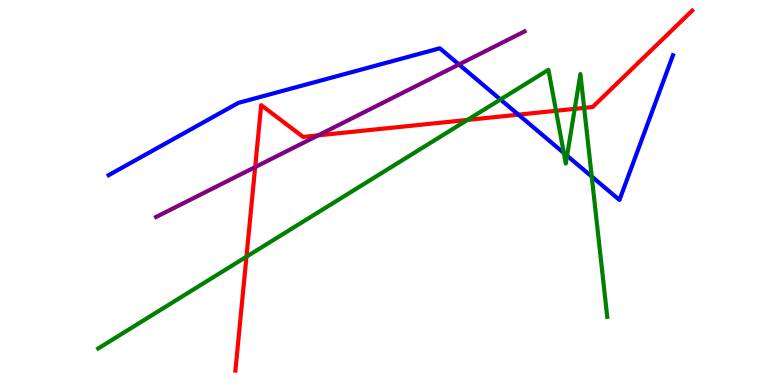[{'lines': ['blue', 'red'], 'intersections': [{'x': 6.69, 'y': 7.02}]}, {'lines': ['green', 'red'], 'intersections': [{'x': 3.18, 'y': 3.33}, {'x': 6.03, 'y': 6.88}, {'x': 7.17, 'y': 7.12}, {'x': 7.42, 'y': 7.17}, {'x': 7.54, 'y': 7.2}]}, {'lines': ['purple', 'red'], 'intersections': [{'x': 3.29, 'y': 5.66}, {'x': 4.11, 'y': 6.48}]}, {'lines': ['blue', 'green'], 'intersections': [{'x': 6.46, 'y': 7.42}, {'x': 7.28, 'y': 6.03}, {'x': 7.32, 'y': 5.96}, {'x': 7.64, 'y': 5.41}]}, {'lines': ['blue', 'purple'], 'intersections': [{'x': 5.92, 'y': 8.33}]}, {'lines': ['green', 'purple'], 'intersections': []}]